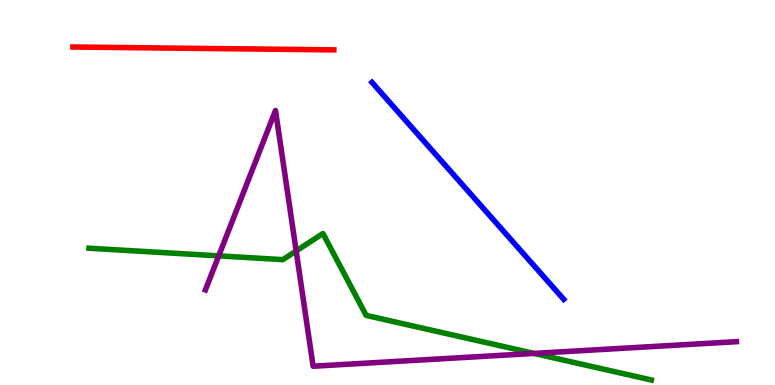[{'lines': ['blue', 'red'], 'intersections': []}, {'lines': ['green', 'red'], 'intersections': []}, {'lines': ['purple', 'red'], 'intersections': []}, {'lines': ['blue', 'green'], 'intersections': []}, {'lines': ['blue', 'purple'], 'intersections': []}, {'lines': ['green', 'purple'], 'intersections': [{'x': 2.82, 'y': 3.35}, {'x': 3.82, 'y': 3.48}, {'x': 6.89, 'y': 0.82}]}]